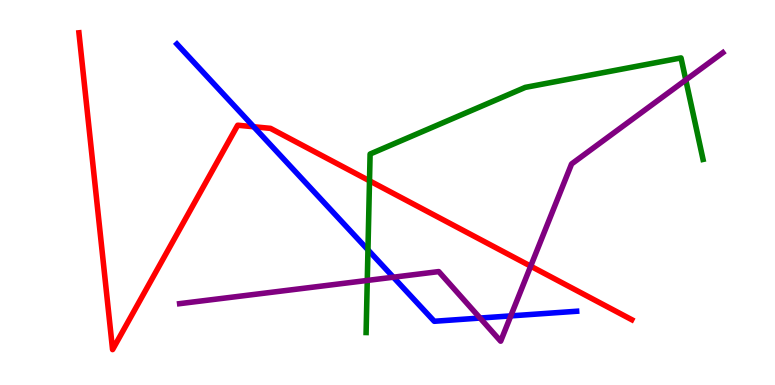[{'lines': ['blue', 'red'], 'intersections': [{'x': 3.27, 'y': 6.71}]}, {'lines': ['green', 'red'], 'intersections': [{'x': 4.77, 'y': 5.3}]}, {'lines': ['purple', 'red'], 'intersections': [{'x': 6.85, 'y': 3.09}]}, {'lines': ['blue', 'green'], 'intersections': [{'x': 4.75, 'y': 3.51}]}, {'lines': ['blue', 'purple'], 'intersections': [{'x': 5.08, 'y': 2.8}, {'x': 6.19, 'y': 1.74}, {'x': 6.59, 'y': 1.8}]}, {'lines': ['green', 'purple'], 'intersections': [{'x': 4.74, 'y': 2.72}, {'x': 8.85, 'y': 7.92}]}]